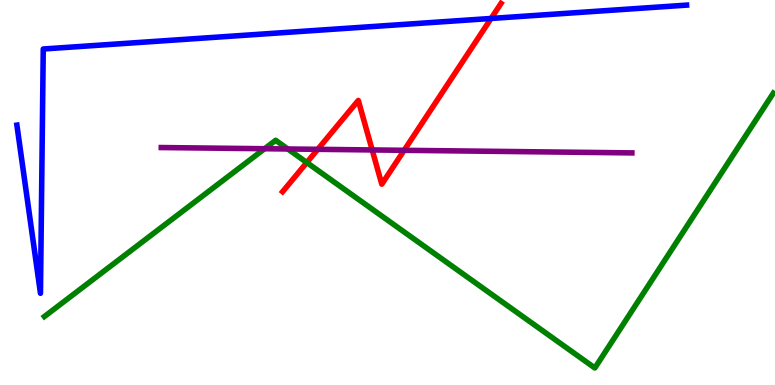[{'lines': ['blue', 'red'], 'intersections': [{'x': 6.34, 'y': 9.52}]}, {'lines': ['green', 'red'], 'intersections': [{'x': 3.96, 'y': 5.78}]}, {'lines': ['purple', 'red'], 'intersections': [{'x': 4.1, 'y': 6.12}, {'x': 4.8, 'y': 6.11}, {'x': 5.21, 'y': 6.1}]}, {'lines': ['blue', 'green'], 'intersections': []}, {'lines': ['blue', 'purple'], 'intersections': []}, {'lines': ['green', 'purple'], 'intersections': [{'x': 3.41, 'y': 6.14}, {'x': 3.71, 'y': 6.13}]}]